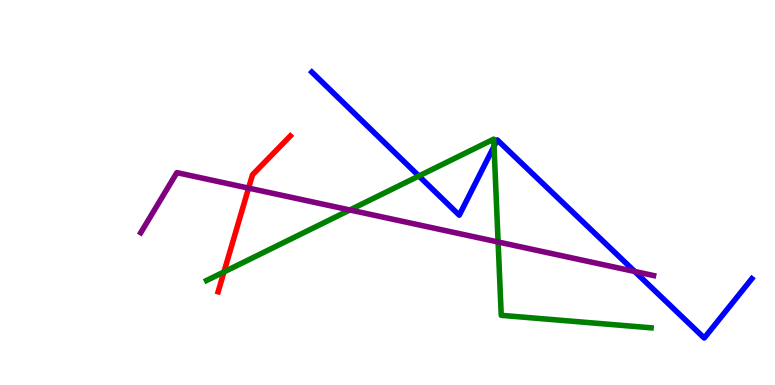[{'lines': ['blue', 'red'], 'intersections': []}, {'lines': ['green', 'red'], 'intersections': [{'x': 2.89, 'y': 2.94}]}, {'lines': ['purple', 'red'], 'intersections': [{'x': 3.21, 'y': 5.11}]}, {'lines': ['blue', 'green'], 'intersections': [{'x': 5.41, 'y': 5.43}, {'x': 6.37, 'y': 6.2}]}, {'lines': ['blue', 'purple'], 'intersections': [{'x': 8.19, 'y': 2.95}]}, {'lines': ['green', 'purple'], 'intersections': [{'x': 4.51, 'y': 4.55}, {'x': 6.43, 'y': 3.71}]}]